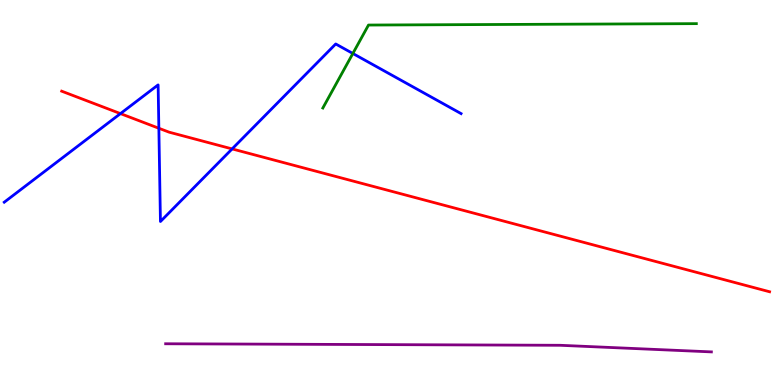[{'lines': ['blue', 'red'], 'intersections': [{'x': 1.55, 'y': 7.05}, {'x': 2.05, 'y': 6.67}, {'x': 3.0, 'y': 6.13}]}, {'lines': ['green', 'red'], 'intersections': []}, {'lines': ['purple', 'red'], 'intersections': []}, {'lines': ['blue', 'green'], 'intersections': [{'x': 4.55, 'y': 8.61}]}, {'lines': ['blue', 'purple'], 'intersections': []}, {'lines': ['green', 'purple'], 'intersections': []}]